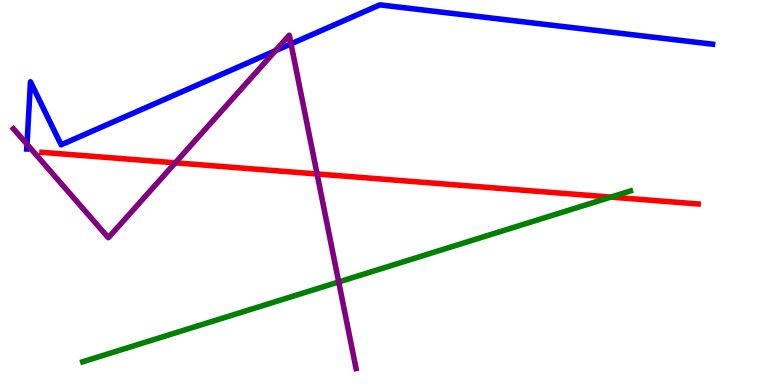[{'lines': ['blue', 'red'], 'intersections': []}, {'lines': ['green', 'red'], 'intersections': [{'x': 7.88, 'y': 4.88}]}, {'lines': ['purple', 'red'], 'intersections': [{'x': 2.26, 'y': 5.77}, {'x': 4.09, 'y': 5.48}]}, {'lines': ['blue', 'green'], 'intersections': []}, {'lines': ['blue', 'purple'], 'intersections': [{'x': 0.348, 'y': 6.25}, {'x': 3.55, 'y': 8.68}, {'x': 3.76, 'y': 8.86}]}, {'lines': ['green', 'purple'], 'intersections': [{'x': 4.37, 'y': 2.68}]}]